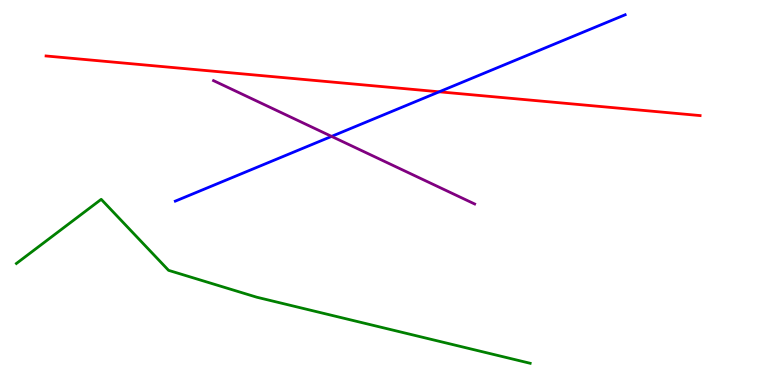[{'lines': ['blue', 'red'], 'intersections': [{'x': 5.67, 'y': 7.62}]}, {'lines': ['green', 'red'], 'intersections': []}, {'lines': ['purple', 'red'], 'intersections': []}, {'lines': ['blue', 'green'], 'intersections': []}, {'lines': ['blue', 'purple'], 'intersections': [{'x': 4.28, 'y': 6.46}]}, {'lines': ['green', 'purple'], 'intersections': []}]